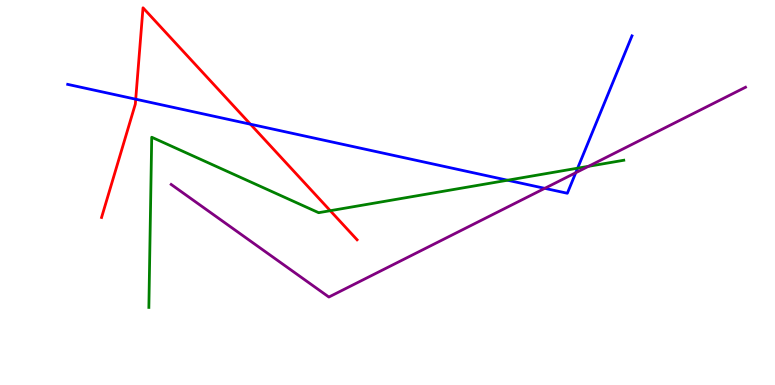[{'lines': ['blue', 'red'], 'intersections': [{'x': 1.75, 'y': 7.42}, {'x': 3.23, 'y': 6.77}]}, {'lines': ['green', 'red'], 'intersections': [{'x': 4.26, 'y': 4.53}]}, {'lines': ['purple', 'red'], 'intersections': []}, {'lines': ['blue', 'green'], 'intersections': [{'x': 6.55, 'y': 5.32}, {'x': 7.45, 'y': 5.63}]}, {'lines': ['blue', 'purple'], 'intersections': [{'x': 7.03, 'y': 5.11}, {'x': 7.43, 'y': 5.51}]}, {'lines': ['green', 'purple'], 'intersections': [{'x': 7.59, 'y': 5.68}]}]